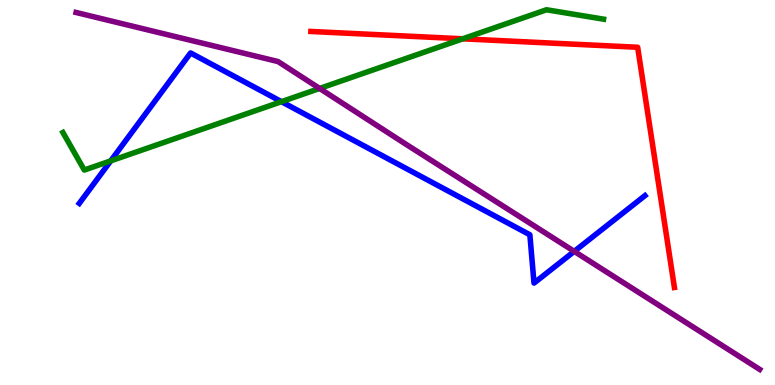[{'lines': ['blue', 'red'], 'intersections': []}, {'lines': ['green', 'red'], 'intersections': [{'x': 5.97, 'y': 8.99}]}, {'lines': ['purple', 'red'], 'intersections': []}, {'lines': ['blue', 'green'], 'intersections': [{'x': 1.43, 'y': 5.82}, {'x': 3.63, 'y': 7.36}]}, {'lines': ['blue', 'purple'], 'intersections': [{'x': 7.41, 'y': 3.47}]}, {'lines': ['green', 'purple'], 'intersections': [{'x': 4.12, 'y': 7.7}]}]